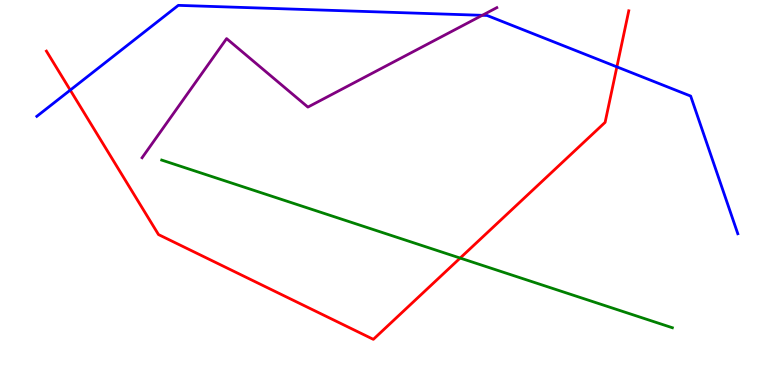[{'lines': ['blue', 'red'], 'intersections': [{'x': 0.906, 'y': 7.66}, {'x': 7.96, 'y': 8.26}]}, {'lines': ['green', 'red'], 'intersections': [{'x': 5.94, 'y': 3.3}]}, {'lines': ['purple', 'red'], 'intersections': []}, {'lines': ['blue', 'green'], 'intersections': []}, {'lines': ['blue', 'purple'], 'intersections': [{'x': 6.22, 'y': 9.6}]}, {'lines': ['green', 'purple'], 'intersections': []}]